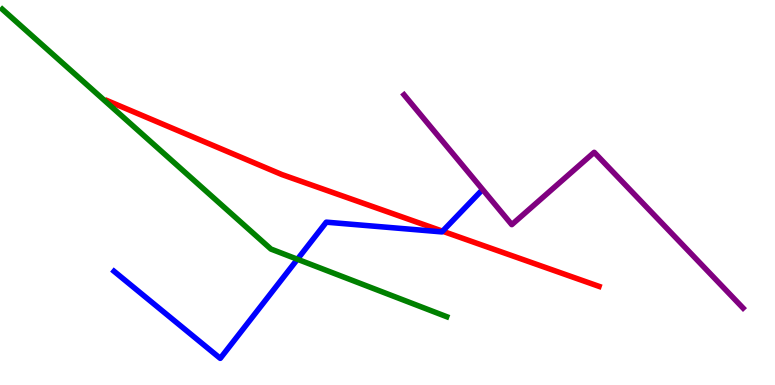[{'lines': ['blue', 'red'], 'intersections': [{'x': 5.71, 'y': 3.99}]}, {'lines': ['green', 'red'], 'intersections': []}, {'lines': ['purple', 'red'], 'intersections': []}, {'lines': ['blue', 'green'], 'intersections': [{'x': 3.84, 'y': 3.27}]}, {'lines': ['blue', 'purple'], 'intersections': []}, {'lines': ['green', 'purple'], 'intersections': []}]